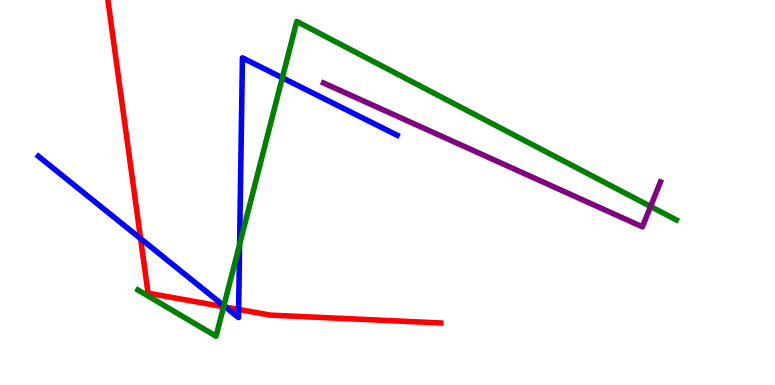[{'lines': ['blue', 'red'], 'intersections': [{'x': 1.81, 'y': 3.8}, {'x': 2.91, 'y': 2.02}, {'x': 3.08, 'y': 1.96}]}, {'lines': ['green', 'red'], 'intersections': [{'x': 2.89, 'y': 2.03}]}, {'lines': ['purple', 'red'], 'intersections': []}, {'lines': ['blue', 'green'], 'intersections': [{'x': 2.89, 'y': 2.06}, {'x': 3.09, 'y': 3.65}, {'x': 3.64, 'y': 7.98}]}, {'lines': ['blue', 'purple'], 'intersections': []}, {'lines': ['green', 'purple'], 'intersections': [{'x': 8.39, 'y': 4.64}]}]